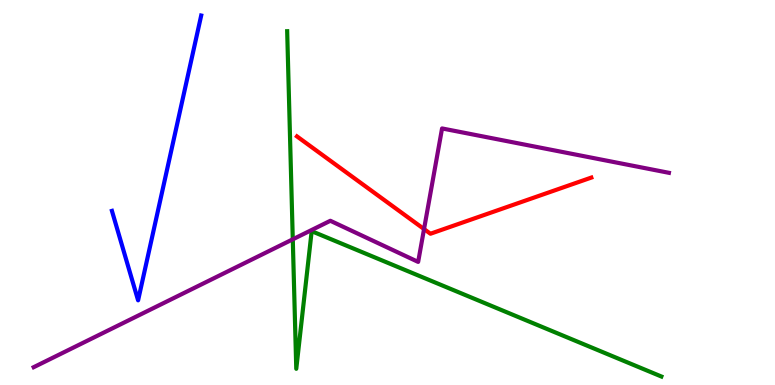[{'lines': ['blue', 'red'], 'intersections': []}, {'lines': ['green', 'red'], 'intersections': []}, {'lines': ['purple', 'red'], 'intersections': [{'x': 5.47, 'y': 4.05}]}, {'lines': ['blue', 'green'], 'intersections': []}, {'lines': ['blue', 'purple'], 'intersections': []}, {'lines': ['green', 'purple'], 'intersections': [{'x': 3.78, 'y': 3.78}]}]